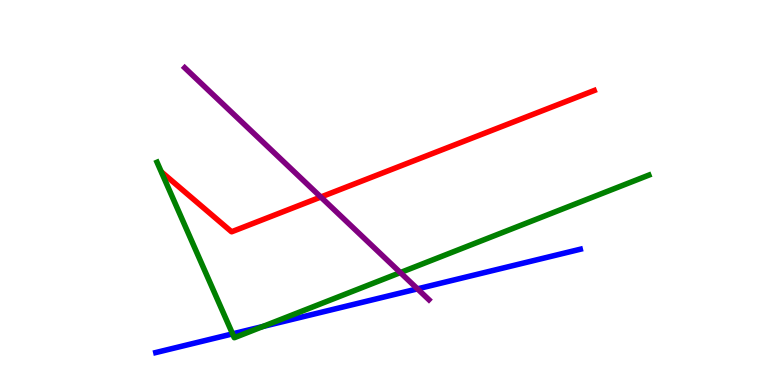[{'lines': ['blue', 'red'], 'intersections': []}, {'lines': ['green', 'red'], 'intersections': []}, {'lines': ['purple', 'red'], 'intersections': [{'x': 4.14, 'y': 4.88}]}, {'lines': ['blue', 'green'], 'intersections': [{'x': 3.0, 'y': 1.33}, {'x': 3.39, 'y': 1.52}]}, {'lines': ['blue', 'purple'], 'intersections': [{'x': 5.39, 'y': 2.5}]}, {'lines': ['green', 'purple'], 'intersections': [{'x': 5.17, 'y': 2.92}]}]